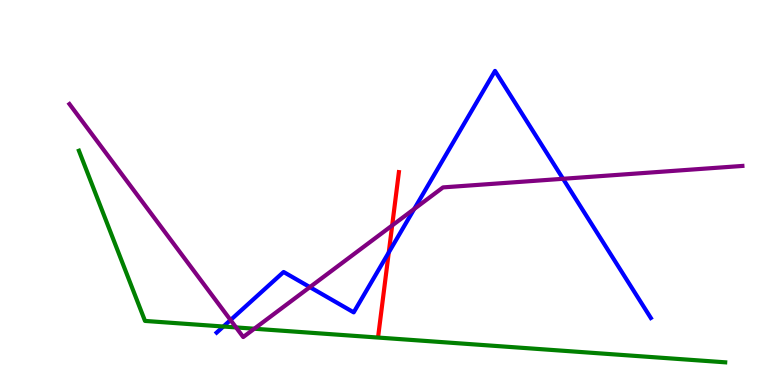[{'lines': ['blue', 'red'], 'intersections': [{'x': 5.02, 'y': 3.44}]}, {'lines': ['green', 'red'], 'intersections': []}, {'lines': ['purple', 'red'], 'intersections': [{'x': 5.06, 'y': 4.14}]}, {'lines': ['blue', 'green'], 'intersections': [{'x': 2.88, 'y': 1.52}]}, {'lines': ['blue', 'purple'], 'intersections': [{'x': 2.97, 'y': 1.69}, {'x': 4.0, 'y': 2.54}, {'x': 5.34, 'y': 4.57}, {'x': 7.27, 'y': 5.36}]}, {'lines': ['green', 'purple'], 'intersections': [{'x': 3.05, 'y': 1.5}, {'x': 3.28, 'y': 1.46}]}]